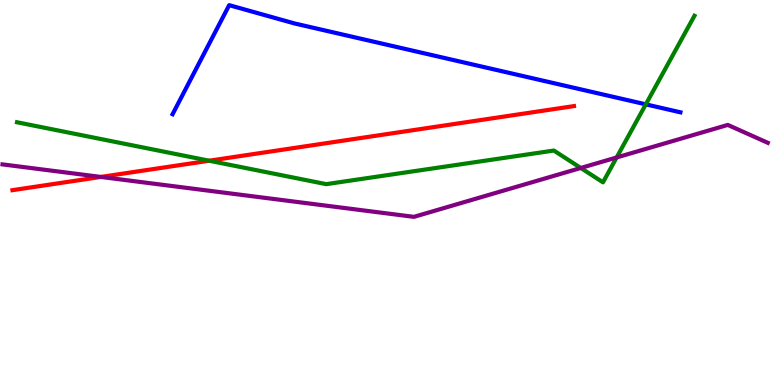[{'lines': ['blue', 'red'], 'intersections': []}, {'lines': ['green', 'red'], 'intersections': [{'x': 2.7, 'y': 5.83}]}, {'lines': ['purple', 'red'], 'intersections': [{'x': 1.3, 'y': 5.4}]}, {'lines': ['blue', 'green'], 'intersections': [{'x': 8.33, 'y': 7.29}]}, {'lines': ['blue', 'purple'], 'intersections': []}, {'lines': ['green', 'purple'], 'intersections': [{'x': 7.49, 'y': 5.64}, {'x': 7.96, 'y': 5.91}]}]